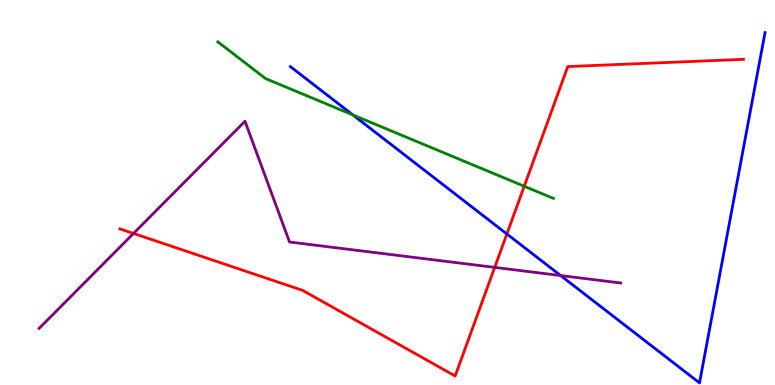[{'lines': ['blue', 'red'], 'intersections': [{'x': 6.54, 'y': 3.92}]}, {'lines': ['green', 'red'], 'intersections': [{'x': 6.76, 'y': 5.16}]}, {'lines': ['purple', 'red'], 'intersections': [{'x': 1.72, 'y': 3.94}, {'x': 6.38, 'y': 3.05}]}, {'lines': ['blue', 'green'], 'intersections': [{'x': 4.55, 'y': 7.01}]}, {'lines': ['blue', 'purple'], 'intersections': [{'x': 7.23, 'y': 2.84}]}, {'lines': ['green', 'purple'], 'intersections': []}]